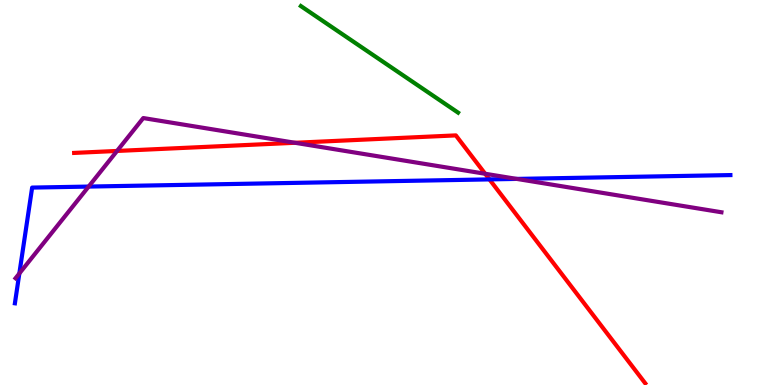[{'lines': ['blue', 'red'], 'intersections': [{'x': 6.32, 'y': 5.34}]}, {'lines': ['green', 'red'], 'intersections': []}, {'lines': ['purple', 'red'], 'intersections': [{'x': 1.51, 'y': 6.08}, {'x': 3.81, 'y': 6.29}, {'x': 6.26, 'y': 5.49}]}, {'lines': ['blue', 'green'], 'intersections': []}, {'lines': ['blue', 'purple'], 'intersections': [{'x': 0.25, 'y': 2.9}, {'x': 1.14, 'y': 5.15}, {'x': 6.67, 'y': 5.35}]}, {'lines': ['green', 'purple'], 'intersections': []}]